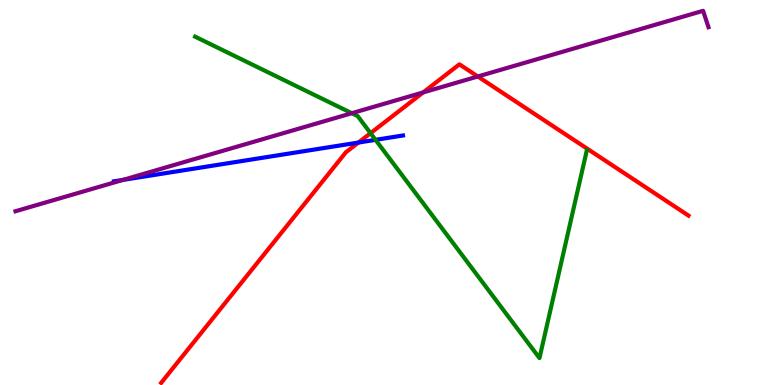[{'lines': ['blue', 'red'], 'intersections': [{'x': 4.62, 'y': 6.3}]}, {'lines': ['green', 'red'], 'intersections': [{'x': 4.78, 'y': 6.54}]}, {'lines': ['purple', 'red'], 'intersections': [{'x': 5.46, 'y': 7.6}, {'x': 6.17, 'y': 8.01}]}, {'lines': ['blue', 'green'], 'intersections': [{'x': 4.85, 'y': 6.37}]}, {'lines': ['blue', 'purple'], 'intersections': [{'x': 1.59, 'y': 5.33}]}, {'lines': ['green', 'purple'], 'intersections': [{'x': 4.54, 'y': 7.06}]}]